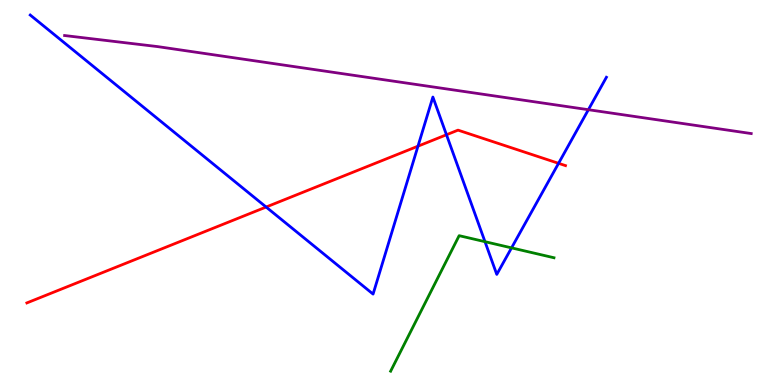[{'lines': ['blue', 'red'], 'intersections': [{'x': 3.43, 'y': 4.62}, {'x': 5.39, 'y': 6.2}, {'x': 5.76, 'y': 6.5}, {'x': 7.21, 'y': 5.76}]}, {'lines': ['green', 'red'], 'intersections': []}, {'lines': ['purple', 'red'], 'intersections': []}, {'lines': ['blue', 'green'], 'intersections': [{'x': 6.26, 'y': 3.72}, {'x': 6.6, 'y': 3.56}]}, {'lines': ['blue', 'purple'], 'intersections': [{'x': 7.59, 'y': 7.15}]}, {'lines': ['green', 'purple'], 'intersections': []}]